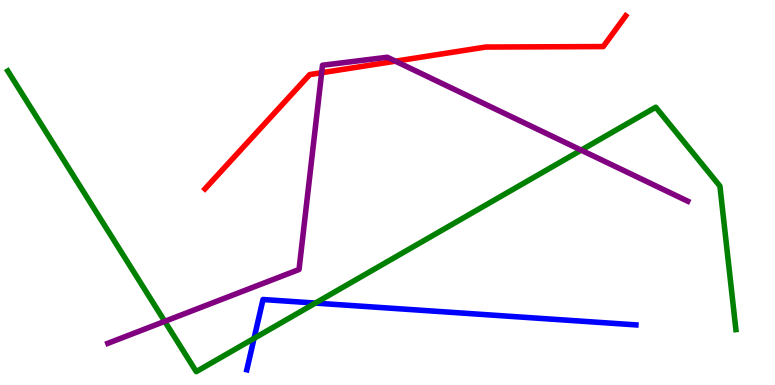[{'lines': ['blue', 'red'], 'intersections': []}, {'lines': ['green', 'red'], 'intersections': []}, {'lines': ['purple', 'red'], 'intersections': [{'x': 4.15, 'y': 8.11}, {'x': 5.1, 'y': 8.41}]}, {'lines': ['blue', 'green'], 'intersections': [{'x': 3.28, 'y': 1.21}, {'x': 4.07, 'y': 2.13}]}, {'lines': ['blue', 'purple'], 'intersections': []}, {'lines': ['green', 'purple'], 'intersections': [{'x': 2.13, 'y': 1.65}, {'x': 7.5, 'y': 6.1}]}]